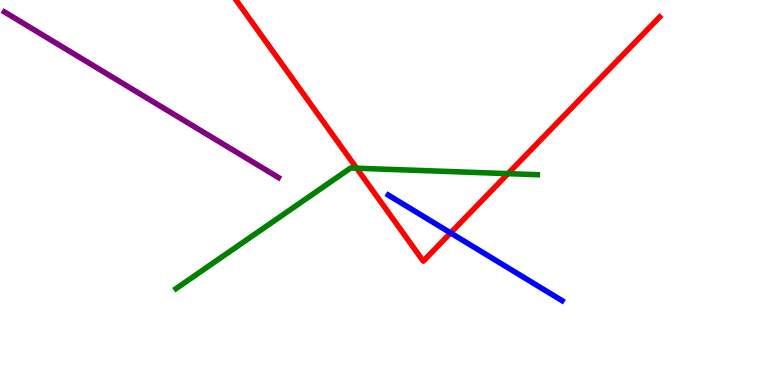[{'lines': ['blue', 'red'], 'intersections': [{'x': 5.81, 'y': 3.95}]}, {'lines': ['green', 'red'], 'intersections': [{'x': 4.6, 'y': 5.63}, {'x': 6.55, 'y': 5.49}]}, {'lines': ['purple', 'red'], 'intersections': []}, {'lines': ['blue', 'green'], 'intersections': []}, {'lines': ['blue', 'purple'], 'intersections': []}, {'lines': ['green', 'purple'], 'intersections': []}]